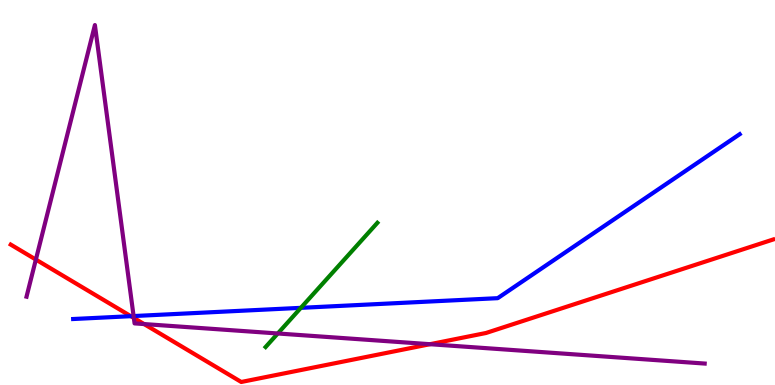[{'lines': ['blue', 'red'], 'intersections': [{'x': 1.69, 'y': 1.79}]}, {'lines': ['green', 'red'], 'intersections': []}, {'lines': ['purple', 'red'], 'intersections': [{'x': 0.463, 'y': 3.26}, {'x': 1.73, 'y': 1.74}, {'x': 1.86, 'y': 1.58}, {'x': 5.55, 'y': 1.06}]}, {'lines': ['blue', 'green'], 'intersections': [{'x': 3.88, 'y': 2.0}]}, {'lines': ['blue', 'purple'], 'intersections': [{'x': 1.72, 'y': 1.79}]}, {'lines': ['green', 'purple'], 'intersections': [{'x': 3.58, 'y': 1.34}]}]